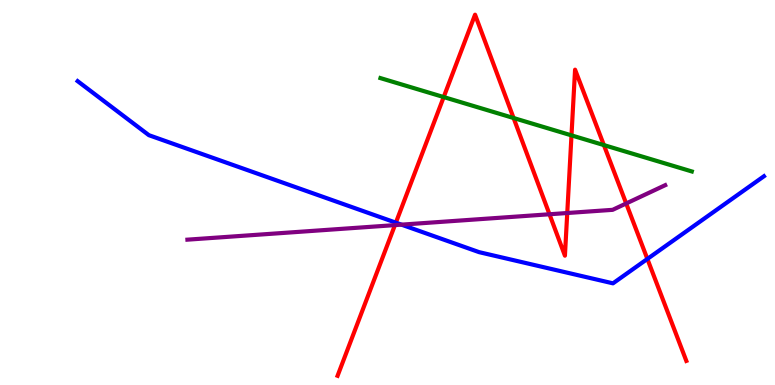[{'lines': ['blue', 'red'], 'intersections': [{'x': 5.11, 'y': 4.22}, {'x': 8.35, 'y': 3.27}]}, {'lines': ['green', 'red'], 'intersections': [{'x': 5.73, 'y': 7.48}, {'x': 6.63, 'y': 6.93}, {'x': 7.37, 'y': 6.48}, {'x': 7.79, 'y': 6.23}]}, {'lines': ['purple', 'red'], 'intersections': [{'x': 5.1, 'y': 4.15}, {'x': 7.09, 'y': 4.43}, {'x': 7.32, 'y': 4.47}, {'x': 8.08, 'y': 4.72}]}, {'lines': ['blue', 'green'], 'intersections': []}, {'lines': ['blue', 'purple'], 'intersections': [{'x': 5.18, 'y': 4.16}]}, {'lines': ['green', 'purple'], 'intersections': []}]